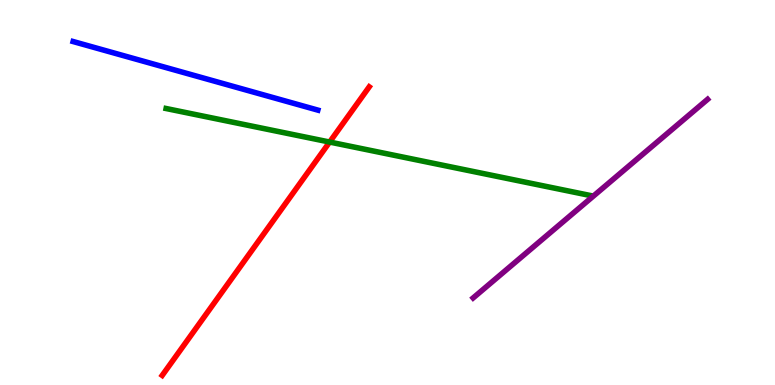[{'lines': ['blue', 'red'], 'intersections': []}, {'lines': ['green', 'red'], 'intersections': [{'x': 4.25, 'y': 6.31}]}, {'lines': ['purple', 'red'], 'intersections': []}, {'lines': ['blue', 'green'], 'intersections': []}, {'lines': ['blue', 'purple'], 'intersections': []}, {'lines': ['green', 'purple'], 'intersections': []}]